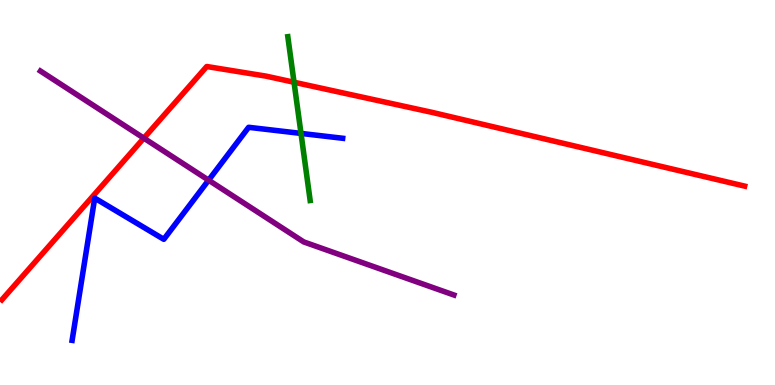[{'lines': ['blue', 'red'], 'intersections': []}, {'lines': ['green', 'red'], 'intersections': [{'x': 3.79, 'y': 7.86}]}, {'lines': ['purple', 'red'], 'intersections': [{'x': 1.86, 'y': 6.41}]}, {'lines': ['blue', 'green'], 'intersections': [{'x': 3.88, 'y': 6.53}]}, {'lines': ['blue', 'purple'], 'intersections': [{'x': 2.69, 'y': 5.32}]}, {'lines': ['green', 'purple'], 'intersections': []}]